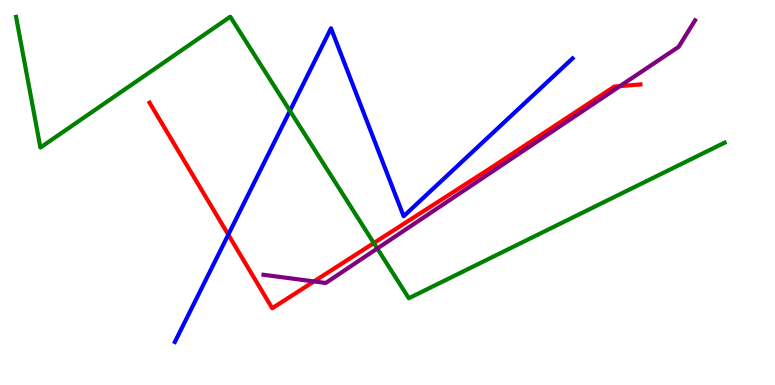[{'lines': ['blue', 'red'], 'intersections': [{'x': 2.95, 'y': 3.91}]}, {'lines': ['green', 'red'], 'intersections': [{'x': 4.82, 'y': 3.69}]}, {'lines': ['purple', 'red'], 'intersections': [{'x': 4.05, 'y': 2.69}, {'x': 8.0, 'y': 7.76}]}, {'lines': ['blue', 'green'], 'intersections': [{'x': 3.74, 'y': 7.12}]}, {'lines': ['blue', 'purple'], 'intersections': []}, {'lines': ['green', 'purple'], 'intersections': [{'x': 4.87, 'y': 3.55}]}]